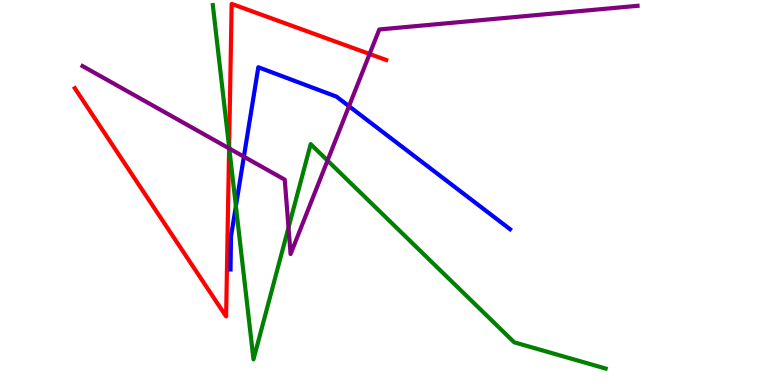[{'lines': ['blue', 'red'], 'intersections': []}, {'lines': ['green', 'red'], 'intersections': [{'x': 2.96, 'y': 6.18}]}, {'lines': ['purple', 'red'], 'intersections': [{'x': 2.96, 'y': 6.15}, {'x': 4.77, 'y': 8.6}]}, {'lines': ['blue', 'green'], 'intersections': [{'x': 3.04, 'y': 4.65}]}, {'lines': ['blue', 'purple'], 'intersections': [{'x': 3.15, 'y': 5.93}, {'x': 4.5, 'y': 7.24}]}, {'lines': ['green', 'purple'], 'intersections': [{'x': 2.96, 'y': 6.14}, {'x': 3.72, 'y': 4.09}, {'x': 4.23, 'y': 5.83}]}]